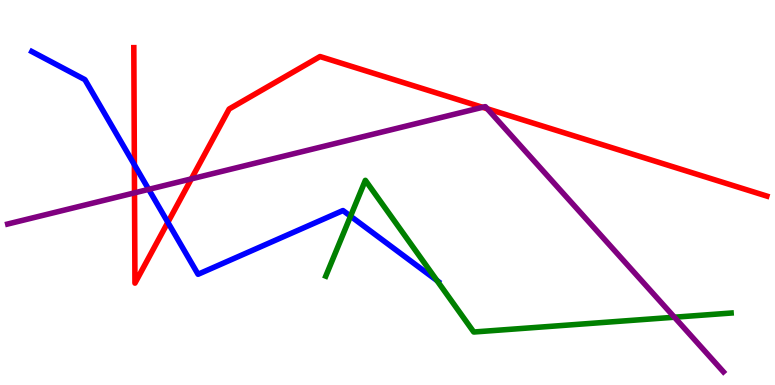[{'lines': ['blue', 'red'], 'intersections': [{'x': 1.73, 'y': 5.72}, {'x': 2.17, 'y': 4.23}]}, {'lines': ['green', 'red'], 'intersections': []}, {'lines': ['purple', 'red'], 'intersections': [{'x': 1.74, 'y': 4.99}, {'x': 2.47, 'y': 5.35}, {'x': 6.23, 'y': 7.21}, {'x': 6.29, 'y': 7.17}]}, {'lines': ['blue', 'green'], 'intersections': [{'x': 4.52, 'y': 4.38}, {'x': 5.64, 'y': 2.71}]}, {'lines': ['blue', 'purple'], 'intersections': [{'x': 1.92, 'y': 5.08}]}, {'lines': ['green', 'purple'], 'intersections': [{'x': 8.7, 'y': 1.76}]}]